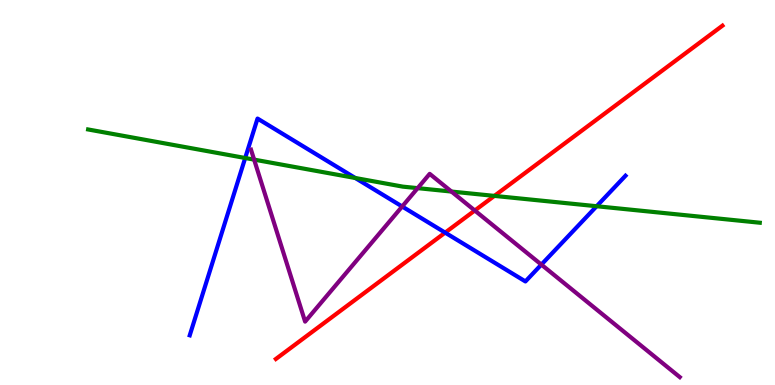[{'lines': ['blue', 'red'], 'intersections': [{'x': 5.74, 'y': 3.96}]}, {'lines': ['green', 'red'], 'intersections': [{'x': 6.38, 'y': 4.91}]}, {'lines': ['purple', 'red'], 'intersections': [{'x': 6.13, 'y': 4.53}]}, {'lines': ['blue', 'green'], 'intersections': [{'x': 3.16, 'y': 5.9}, {'x': 4.58, 'y': 5.38}, {'x': 7.7, 'y': 4.64}]}, {'lines': ['blue', 'purple'], 'intersections': [{'x': 5.19, 'y': 4.64}, {'x': 6.99, 'y': 3.13}]}, {'lines': ['green', 'purple'], 'intersections': [{'x': 3.28, 'y': 5.85}, {'x': 5.39, 'y': 5.11}, {'x': 5.83, 'y': 5.02}]}]